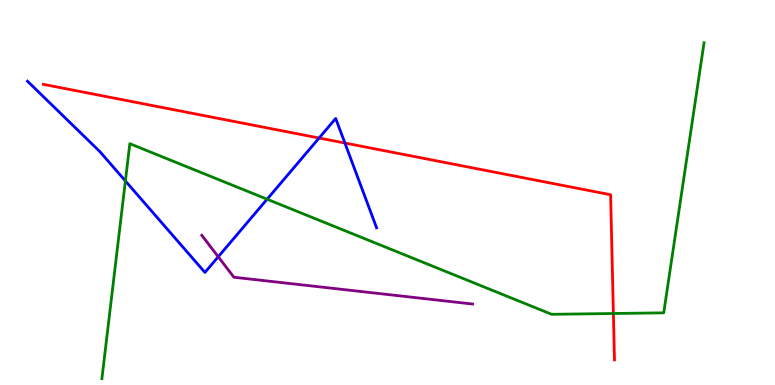[{'lines': ['blue', 'red'], 'intersections': [{'x': 4.12, 'y': 6.42}, {'x': 4.45, 'y': 6.29}]}, {'lines': ['green', 'red'], 'intersections': [{'x': 7.91, 'y': 1.86}]}, {'lines': ['purple', 'red'], 'intersections': []}, {'lines': ['blue', 'green'], 'intersections': [{'x': 1.62, 'y': 5.3}, {'x': 3.45, 'y': 4.83}]}, {'lines': ['blue', 'purple'], 'intersections': [{'x': 2.82, 'y': 3.33}]}, {'lines': ['green', 'purple'], 'intersections': []}]